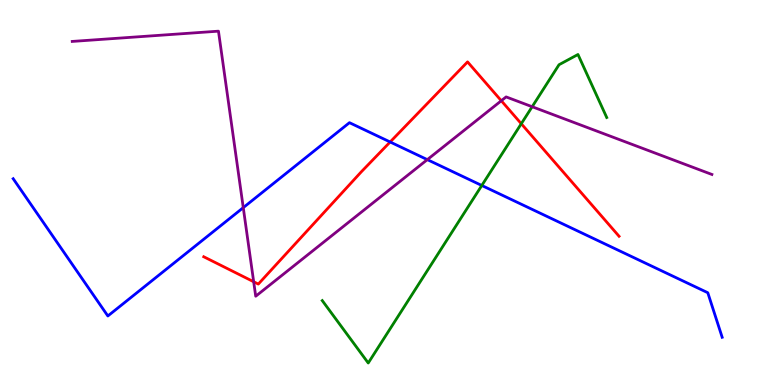[{'lines': ['blue', 'red'], 'intersections': [{'x': 5.03, 'y': 6.31}]}, {'lines': ['green', 'red'], 'intersections': [{'x': 6.73, 'y': 6.79}]}, {'lines': ['purple', 'red'], 'intersections': [{'x': 3.27, 'y': 2.68}, {'x': 6.47, 'y': 7.38}]}, {'lines': ['blue', 'green'], 'intersections': [{'x': 6.22, 'y': 5.18}]}, {'lines': ['blue', 'purple'], 'intersections': [{'x': 3.14, 'y': 4.61}, {'x': 5.51, 'y': 5.85}]}, {'lines': ['green', 'purple'], 'intersections': [{'x': 6.87, 'y': 7.23}]}]